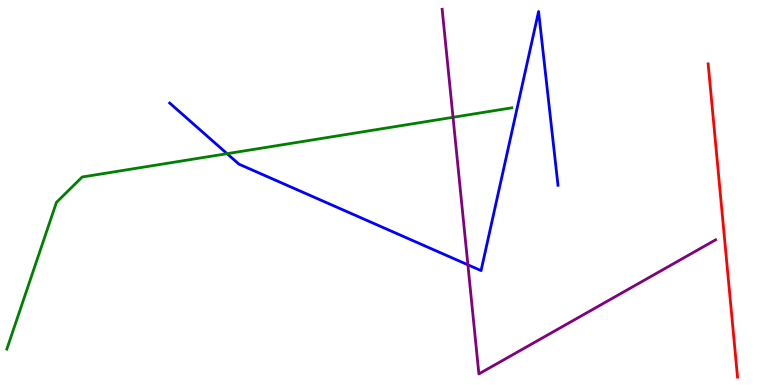[{'lines': ['blue', 'red'], 'intersections': []}, {'lines': ['green', 'red'], 'intersections': []}, {'lines': ['purple', 'red'], 'intersections': []}, {'lines': ['blue', 'green'], 'intersections': [{'x': 2.93, 'y': 6.01}]}, {'lines': ['blue', 'purple'], 'intersections': [{'x': 6.04, 'y': 3.12}]}, {'lines': ['green', 'purple'], 'intersections': [{'x': 5.85, 'y': 6.95}]}]